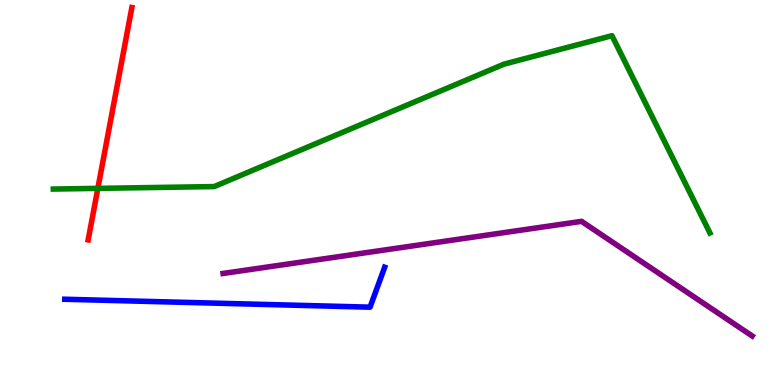[{'lines': ['blue', 'red'], 'intersections': []}, {'lines': ['green', 'red'], 'intersections': [{'x': 1.26, 'y': 5.11}]}, {'lines': ['purple', 'red'], 'intersections': []}, {'lines': ['blue', 'green'], 'intersections': []}, {'lines': ['blue', 'purple'], 'intersections': []}, {'lines': ['green', 'purple'], 'intersections': []}]